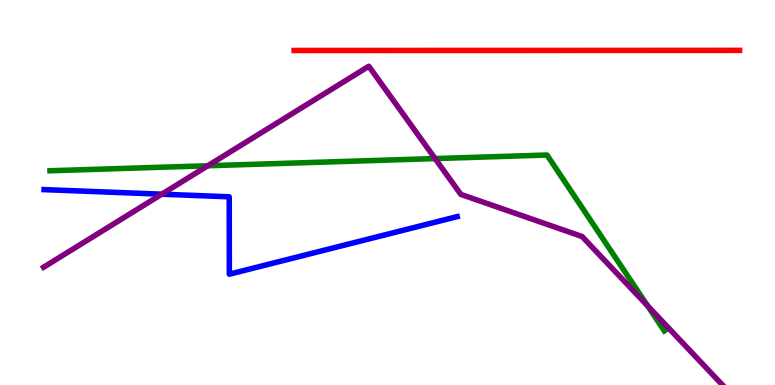[{'lines': ['blue', 'red'], 'intersections': []}, {'lines': ['green', 'red'], 'intersections': []}, {'lines': ['purple', 'red'], 'intersections': []}, {'lines': ['blue', 'green'], 'intersections': []}, {'lines': ['blue', 'purple'], 'intersections': [{'x': 2.09, 'y': 4.96}]}, {'lines': ['green', 'purple'], 'intersections': [{'x': 2.68, 'y': 5.69}, {'x': 5.61, 'y': 5.88}, {'x': 8.36, 'y': 2.06}]}]